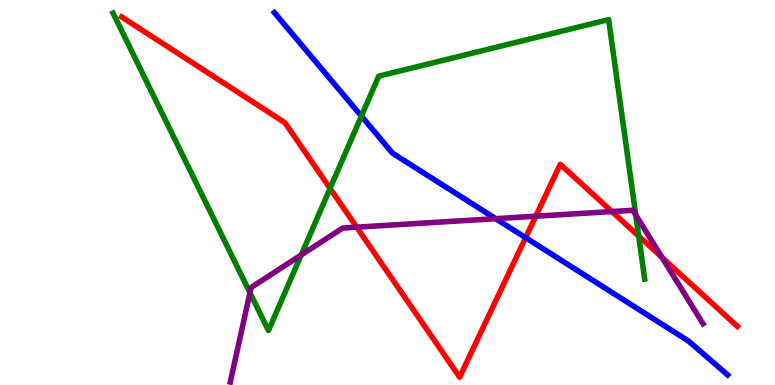[{'lines': ['blue', 'red'], 'intersections': [{'x': 6.78, 'y': 3.83}]}, {'lines': ['green', 'red'], 'intersections': [{'x': 4.26, 'y': 5.11}, {'x': 8.24, 'y': 3.87}]}, {'lines': ['purple', 'red'], 'intersections': [{'x': 4.6, 'y': 4.1}, {'x': 6.91, 'y': 4.38}, {'x': 7.9, 'y': 4.51}, {'x': 8.54, 'y': 3.31}]}, {'lines': ['blue', 'green'], 'intersections': [{'x': 4.66, 'y': 6.98}]}, {'lines': ['blue', 'purple'], 'intersections': [{'x': 6.4, 'y': 4.32}]}, {'lines': ['green', 'purple'], 'intersections': [{'x': 3.23, 'y': 2.4}, {'x': 3.89, 'y': 3.38}, {'x': 8.2, 'y': 4.41}]}]